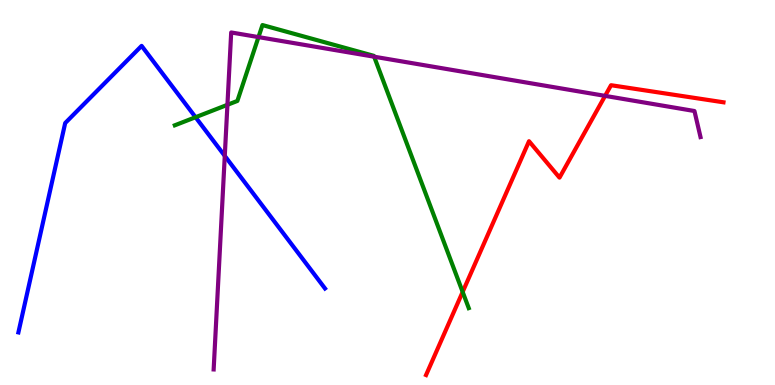[{'lines': ['blue', 'red'], 'intersections': []}, {'lines': ['green', 'red'], 'intersections': [{'x': 5.97, 'y': 2.42}]}, {'lines': ['purple', 'red'], 'intersections': [{'x': 7.81, 'y': 7.51}]}, {'lines': ['blue', 'green'], 'intersections': [{'x': 2.52, 'y': 6.96}]}, {'lines': ['blue', 'purple'], 'intersections': [{'x': 2.9, 'y': 5.95}]}, {'lines': ['green', 'purple'], 'intersections': [{'x': 2.93, 'y': 7.28}, {'x': 3.34, 'y': 9.04}, {'x': 4.83, 'y': 8.53}]}]